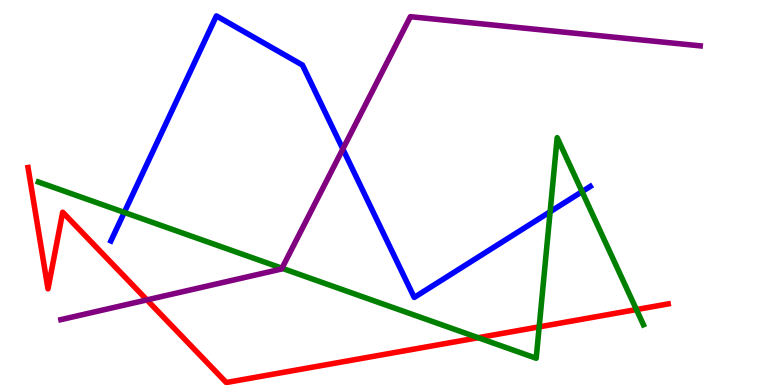[{'lines': ['blue', 'red'], 'intersections': []}, {'lines': ['green', 'red'], 'intersections': [{'x': 6.17, 'y': 1.23}, {'x': 6.96, 'y': 1.51}, {'x': 8.21, 'y': 1.96}]}, {'lines': ['purple', 'red'], 'intersections': [{'x': 1.9, 'y': 2.21}]}, {'lines': ['blue', 'green'], 'intersections': [{'x': 1.6, 'y': 4.48}, {'x': 7.1, 'y': 4.5}, {'x': 7.51, 'y': 5.02}]}, {'lines': ['blue', 'purple'], 'intersections': [{'x': 4.42, 'y': 6.13}]}, {'lines': ['green', 'purple'], 'intersections': [{'x': 3.64, 'y': 3.03}]}]